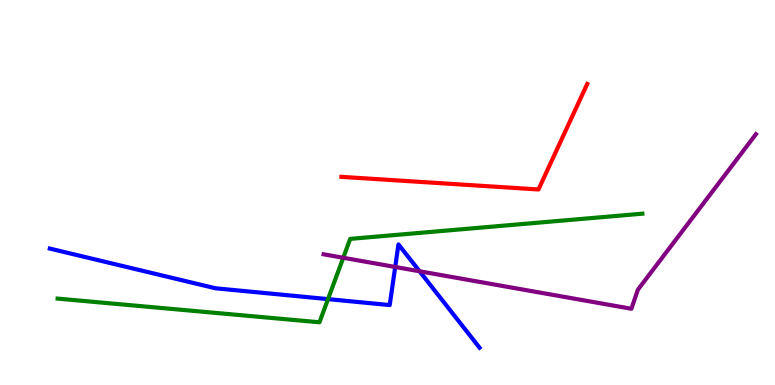[{'lines': ['blue', 'red'], 'intersections': []}, {'lines': ['green', 'red'], 'intersections': []}, {'lines': ['purple', 'red'], 'intersections': []}, {'lines': ['blue', 'green'], 'intersections': [{'x': 4.23, 'y': 2.23}]}, {'lines': ['blue', 'purple'], 'intersections': [{'x': 5.1, 'y': 3.07}, {'x': 5.41, 'y': 2.95}]}, {'lines': ['green', 'purple'], 'intersections': [{'x': 4.43, 'y': 3.3}]}]